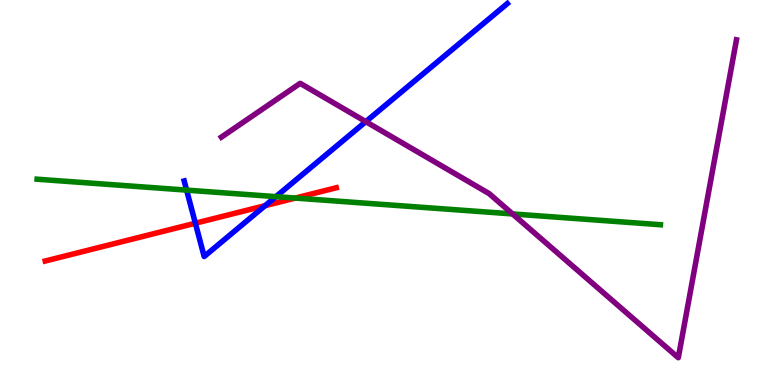[{'lines': ['blue', 'red'], 'intersections': [{'x': 2.52, 'y': 4.2}, {'x': 3.42, 'y': 4.66}]}, {'lines': ['green', 'red'], 'intersections': [{'x': 3.81, 'y': 4.86}]}, {'lines': ['purple', 'red'], 'intersections': []}, {'lines': ['blue', 'green'], 'intersections': [{'x': 2.41, 'y': 5.06}, {'x': 3.56, 'y': 4.89}]}, {'lines': ['blue', 'purple'], 'intersections': [{'x': 4.72, 'y': 6.84}]}, {'lines': ['green', 'purple'], 'intersections': [{'x': 6.61, 'y': 4.44}]}]